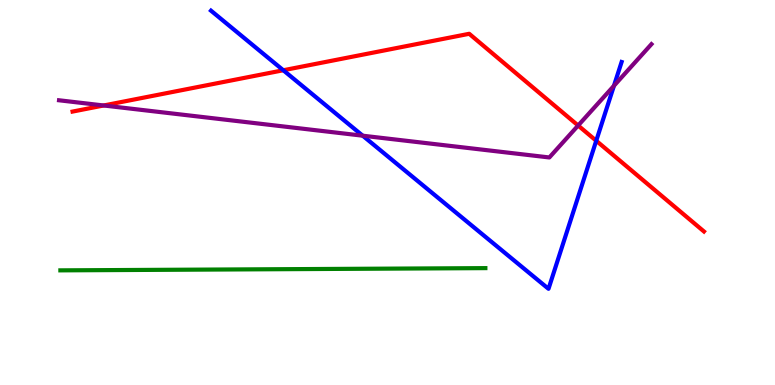[{'lines': ['blue', 'red'], 'intersections': [{'x': 3.66, 'y': 8.18}, {'x': 7.69, 'y': 6.34}]}, {'lines': ['green', 'red'], 'intersections': []}, {'lines': ['purple', 'red'], 'intersections': [{'x': 1.34, 'y': 7.26}, {'x': 7.46, 'y': 6.74}]}, {'lines': ['blue', 'green'], 'intersections': []}, {'lines': ['blue', 'purple'], 'intersections': [{'x': 4.68, 'y': 6.48}, {'x': 7.92, 'y': 7.77}]}, {'lines': ['green', 'purple'], 'intersections': []}]